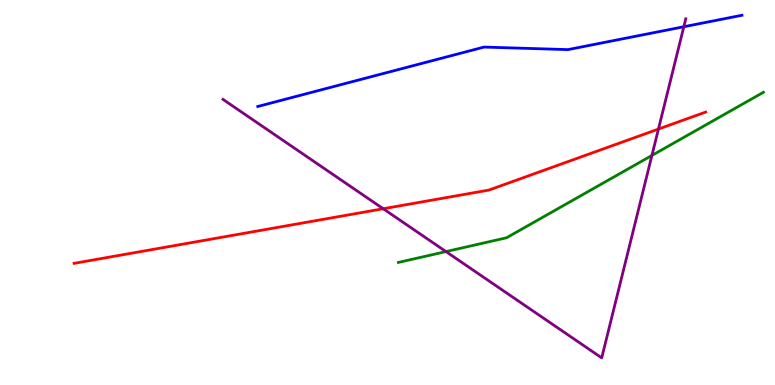[{'lines': ['blue', 'red'], 'intersections': []}, {'lines': ['green', 'red'], 'intersections': []}, {'lines': ['purple', 'red'], 'intersections': [{'x': 4.94, 'y': 4.58}, {'x': 8.5, 'y': 6.65}]}, {'lines': ['blue', 'green'], 'intersections': []}, {'lines': ['blue', 'purple'], 'intersections': [{'x': 8.82, 'y': 9.31}]}, {'lines': ['green', 'purple'], 'intersections': [{'x': 5.75, 'y': 3.47}, {'x': 8.41, 'y': 5.96}]}]